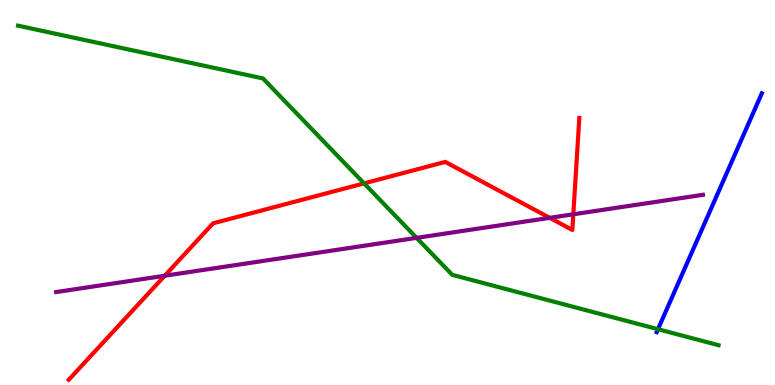[{'lines': ['blue', 'red'], 'intersections': []}, {'lines': ['green', 'red'], 'intersections': [{'x': 4.7, 'y': 5.24}]}, {'lines': ['purple', 'red'], 'intersections': [{'x': 2.13, 'y': 2.84}, {'x': 7.09, 'y': 4.34}, {'x': 7.4, 'y': 4.43}]}, {'lines': ['blue', 'green'], 'intersections': [{'x': 8.49, 'y': 1.45}]}, {'lines': ['blue', 'purple'], 'intersections': []}, {'lines': ['green', 'purple'], 'intersections': [{'x': 5.38, 'y': 3.82}]}]